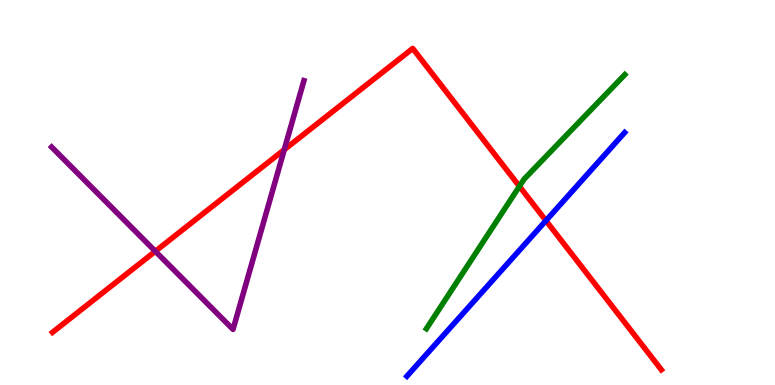[{'lines': ['blue', 'red'], 'intersections': [{'x': 7.04, 'y': 4.27}]}, {'lines': ['green', 'red'], 'intersections': [{'x': 6.7, 'y': 5.16}]}, {'lines': ['purple', 'red'], 'intersections': [{'x': 2.0, 'y': 3.47}, {'x': 3.67, 'y': 6.11}]}, {'lines': ['blue', 'green'], 'intersections': []}, {'lines': ['blue', 'purple'], 'intersections': []}, {'lines': ['green', 'purple'], 'intersections': []}]